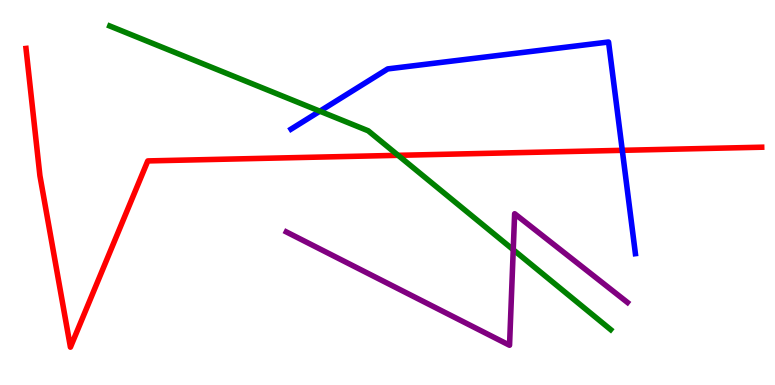[{'lines': ['blue', 'red'], 'intersections': [{'x': 8.03, 'y': 6.1}]}, {'lines': ['green', 'red'], 'intersections': [{'x': 5.14, 'y': 5.97}]}, {'lines': ['purple', 'red'], 'intersections': []}, {'lines': ['blue', 'green'], 'intersections': [{'x': 4.13, 'y': 7.11}]}, {'lines': ['blue', 'purple'], 'intersections': []}, {'lines': ['green', 'purple'], 'intersections': [{'x': 6.62, 'y': 3.51}]}]